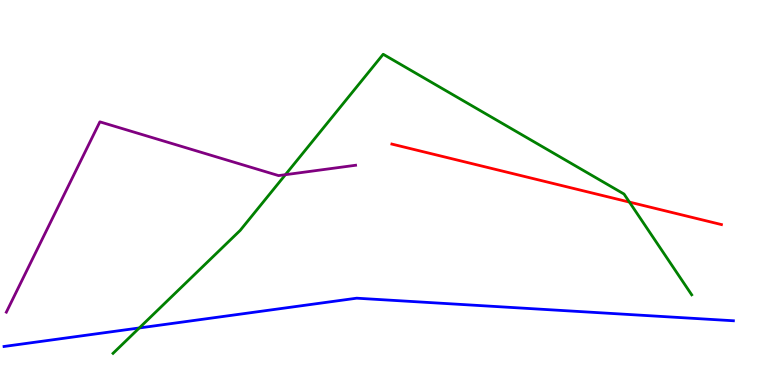[{'lines': ['blue', 'red'], 'intersections': []}, {'lines': ['green', 'red'], 'intersections': [{'x': 8.12, 'y': 4.75}]}, {'lines': ['purple', 'red'], 'intersections': []}, {'lines': ['blue', 'green'], 'intersections': [{'x': 1.8, 'y': 1.48}]}, {'lines': ['blue', 'purple'], 'intersections': []}, {'lines': ['green', 'purple'], 'intersections': [{'x': 3.68, 'y': 5.46}]}]